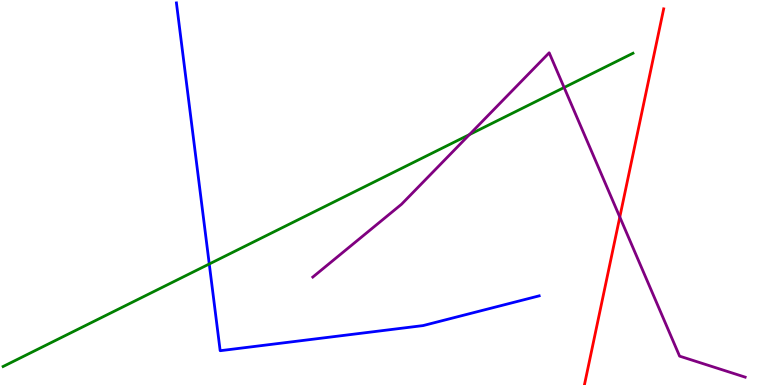[{'lines': ['blue', 'red'], 'intersections': []}, {'lines': ['green', 'red'], 'intersections': []}, {'lines': ['purple', 'red'], 'intersections': [{'x': 8.0, 'y': 4.36}]}, {'lines': ['blue', 'green'], 'intersections': [{'x': 2.7, 'y': 3.14}]}, {'lines': ['blue', 'purple'], 'intersections': []}, {'lines': ['green', 'purple'], 'intersections': [{'x': 6.06, 'y': 6.5}, {'x': 7.28, 'y': 7.73}]}]